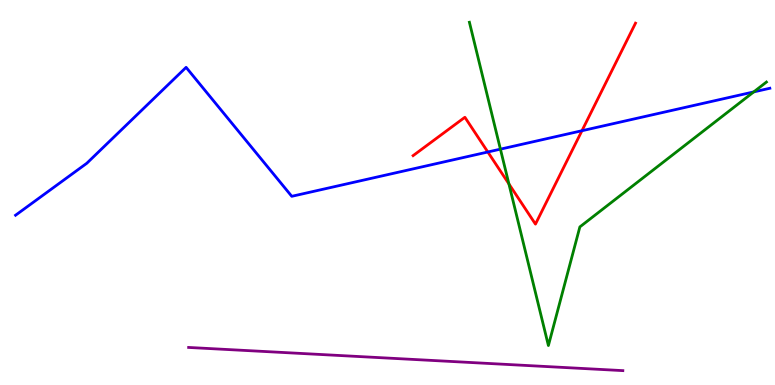[{'lines': ['blue', 'red'], 'intersections': [{'x': 6.29, 'y': 6.05}, {'x': 7.51, 'y': 6.6}]}, {'lines': ['green', 'red'], 'intersections': [{'x': 6.57, 'y': 5.22}]}, {'lines': ['purple', 'red'], 'intersections': []}, {'lines': ['blue', 'green'], 'intersections': [{'x': 6.46, 'y': 6.13}, {'x': 9.73, 'y': 7.61}]}, {'lines': ['blue', 'purple'], 'intersections': []}, {'lines': ['green', 'purple'], 'intersections': []}]